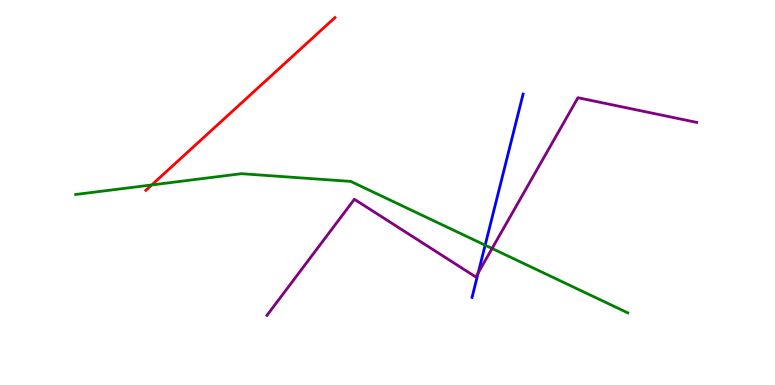[{'lines': ['blue', 'red'], 'intersections': []}, {'lines': ['green', 'red'], 'intersections': [{'x': 1.96, 'y': 5.2}]}, {'lines': ['purple', 'red'], 'intersections': []}, {'lines': ['blue', 'green'], 'intersections': [{'x': 6.26, 'y': 3.63}]}, {'lines': ['blue', 'purple'], 'intersections': [{'x': 6.17, 'y': 2.91}]}, {'lines': ['green', 'purple'], 'intersections': [{'x': 6.35, 'y': 3.55}]}]